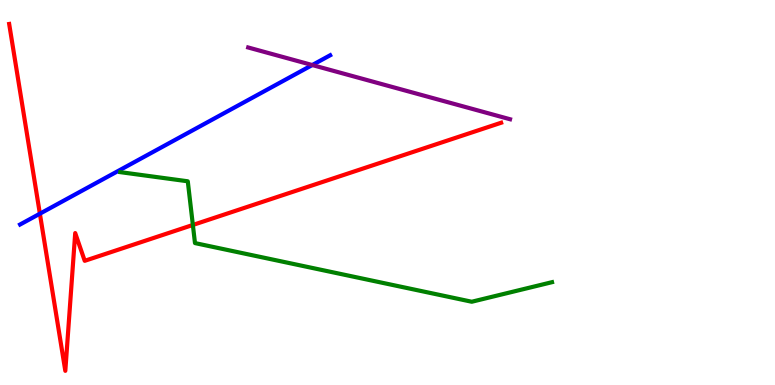[{'lines': ['blue', 'red'], 'intersections': [{'x': 0.515, 'y': 4.45}]}, {'lines': ['green', 'red'], 'intersections': [{'x': 2.49, 'y': 4.16}]}, {'lines': ['purple', 'red'], 'intersections': []}, {'lines': ['blue', 'green'], 'intersections': []}, {'lines': ['blue', 'purple'], 'intersections': [{'x': 4.03, 'y': 8.31}]}, {'lines': ['green', 'purple'], 'intersections': []}]